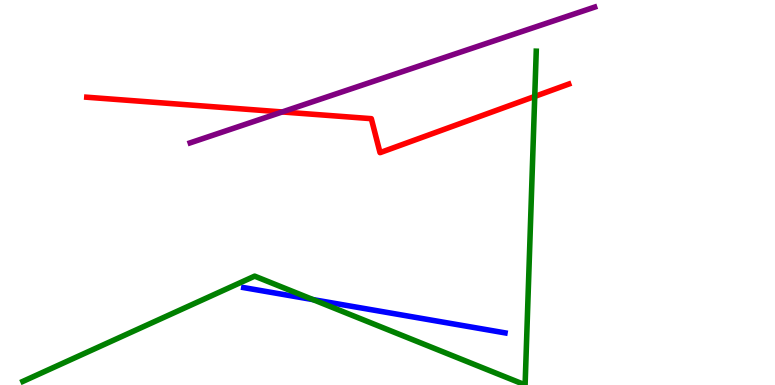[{'lines': ['blue', 'red'], 'intersections': []}, {'lines': ['green', 'red'], 'intersections': [{'x': 6.9, 'y': 7.5}]}, {'lines': ['purple', 'red'], 'intersections': [{'x': 3.64, 'y': 7.09}]}, {'lines': ['blue', 'green'], 'intersections': [{'x': 4.04, 'y': 2.22}]}, {'lines': ['blue', 'purple'], 'intersections': []}, {'lines': ['green', 'purple'], 'intersections': []}]